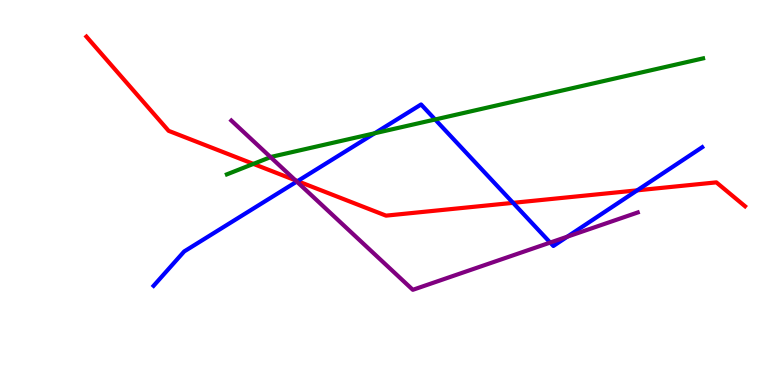[{'lines': ['blue', 'red'], 'intersections': [{'x': 3.84, 'y': 5.3}, {'x': 6.62, 'y': 4.73}, {'x': 8.22, 'y': 5.06}]}, {'lines': ['green', 'red'], 'intersections': [{'x': 3.27, 'y': 5.74}]}, {'lines': ['purple', 'red'], 'intersections': [{'x': 3.81, 'y': 5.32}]}, {'lines': ['blue', 'green'], 'intersections': [{'x': 4.83, 'y': 6.54}, {'x': 5.61, 'y': 6.9}]}, {'lines': ['blue', 'purple'], 'intersections': [{'x': 3.83, 'y': 5.28}, {'x': 7.1, 'y': 3.7}, {'x': 7.32, 'y': 3.85}]}, {'lines': ['green', 'purple'], 'intersections': [{'x': 3.49, 'y': 5.92}]}]